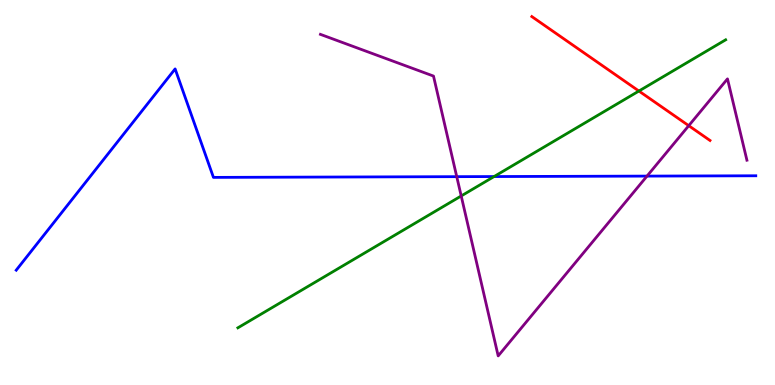[{'lines': ['blue', 'red'], 'intersections': []}, {'lines': ['green', 'red'], 'intersections': [{'x': 8.24, 'y': 7.64}]}, {'lines': ['purple', 'red'], 'intersections': [{'x': 8.89, 'y': 6.74}]}, {'lines': ['blue', 'green'], 'intersections': [{'x': 6.38, 'y': 5.41}]}, {'lines': ['blue', 'purple'], 'intersections': [{'x': 5.89, 'y': 5.41}, {'x': 8.35, 'y': 5.43}]}, {'lines': ['green', 'purple'], 'intersections': [{'x': 5.95, 'y': 4.91}]}]